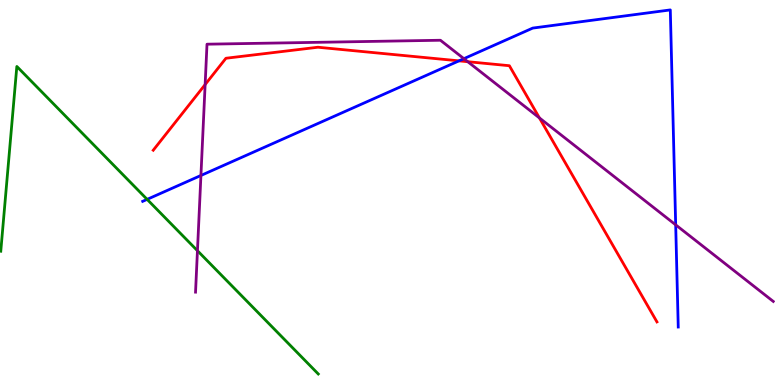[{'lines': ['blue', 'red'], 'intersections': [{'x': 5.92, 'y': 8.42}]}, {'lines': ['green', 'red'], 'intersections': []}, {'lines': ['purple', 'red'], 'intersections': [{'x': 2.65, 'y': 7.8}, {'x': 6.04, 'y': 8.4}, {'x': 6.96, 'y': 6.94}]}, {'lines': ['blue', 'green'], 'intersections': [{'x': 1.9, 'y': 4.82}]}, {'lines': ['blue', 'purple'], 'intersections': [{'x': 2.59, 'y': 5.44}, {'x': 5.99, 'y': 8.48}, {'x': 8.72, 'y': 4.16}]}, {'lines': ['green', 'purple'], 'intersections': [{'x': 2.55, 'y': 3.49}]}]